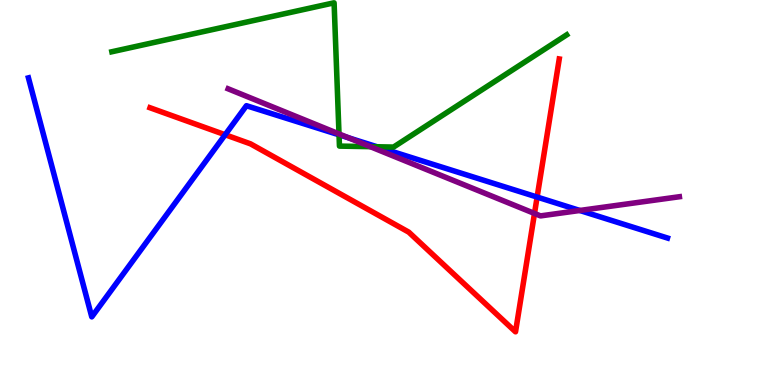[{'lines': ['blue', 'red'], 'intersections': [{'x': 2.91, 'y': 6.5}, {'x': 6.93, 'y': 4.88}]}, {'lines': ['green', 'red'], 'intersections': []}, {'lines': ['purple', 'red'], 'intersections': [{'x': 6.9, 'y': 4.46}]}, {'lines': ['blue', 'green'], 'intersections': [{'x': 4.37, 'y': 6.5}, {'x': 4.87, 'y': 6.19}]}, {'lines': ['blue', 'purple'], 'intersections': [{'x': 4.5, 'y': 6.42}, {'x': 7.48, 'y': 4.53}]}, {'lines': ['green', 'purple'], 'intersections': [{'x': 4.37, 'y': 6.52}, {'x': 4.78, 'y': 6.19}]}]